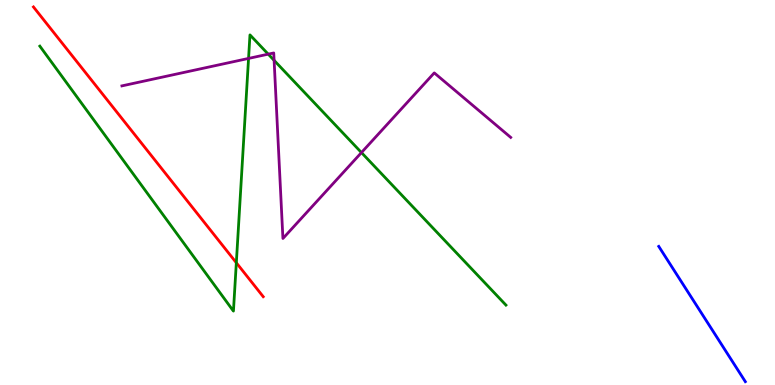[{'lines': ['blue', 'red'], 'intersections': []}, {'lines': ['green', 'red'], 'intersections': [{'x': 3.05, 'y': 3.18}]}, {'lines': ['purple', 'red'], 'intersections': []}, {'lines': ['blue', 'green'], 'intersections': []}, {'lines': ['blue', 'purple'], 'intersections': []}, {'lines': ['green', 'purple'], 'intersections': [{'x': 3.21, 'y': 8.48}, {'x': 3.46, 'y': 8.59}, {'x': 3.54, 'y': 8.43}, {'x': 4.66, 'y': 6.04}]}]